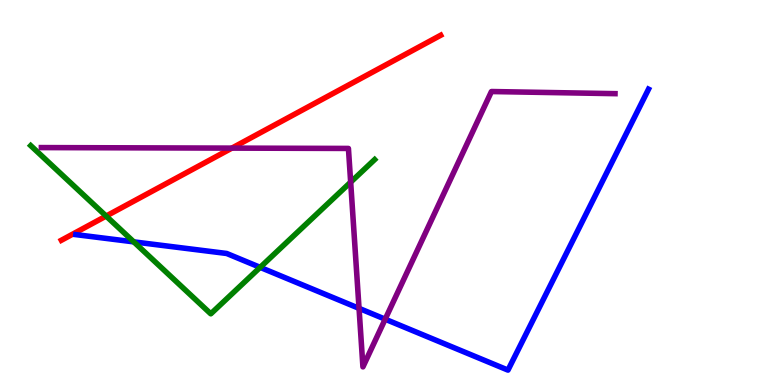[{'lines': ['blue', 'red'], 'intersections': []}, {'lines': ['green', 'red'], 'intersections': [{'x': 1.37, 'y': 4.39}]}, {'lines': ['purple', 'red'], 'intersections': [{'x': 2.99, 'y': 6.15}]}, {'lines': ['blue', 'green'], 'intersections': [{'x': 1.73, 'y': 3.72}, {'x': 3.36, 'y': 3.06}]}, {'lines': ['blue', 'purple'], 'intersections': [{'x': 4.63, 'y': 1.99}, {'x': 4.97, 'y': 1.71}]}, {'lines': ['green', 'purple'], 'intersections': [{'x': 4.52, 'y': 5.27}]}]